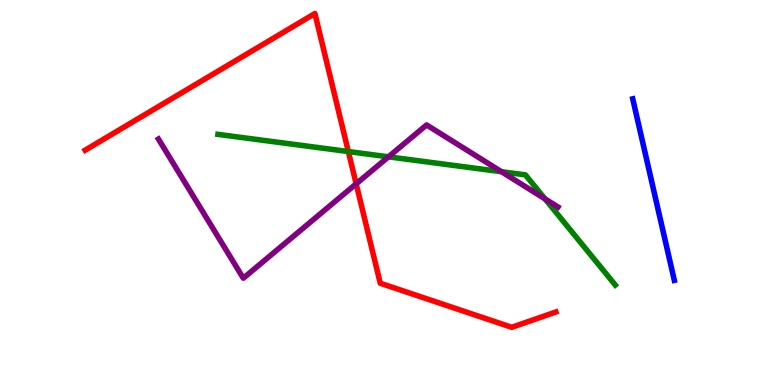[{'lines': ['blue', 'red'], 'intersections': []}, {'lines': ['green', 'red'], 'intersections': [{'x': 4.49, 'y': 6.06}]}, {'lines': ['purple', 'red'], 'intersections': [{'x': 4.6, 'y': 5.23}]}, {'lines': ['blue', 'green'], 'intersections': []}, {'lines': ['blue', 'purple'], 'intersections': []}, {'lines': ['green', 'purple'], 'intersections': [{'x': 5.01, 'y': 5.93}, {'x': 6.47, 'y': 5.54}, {'x': 7.03, 'y': 4.83}]}]